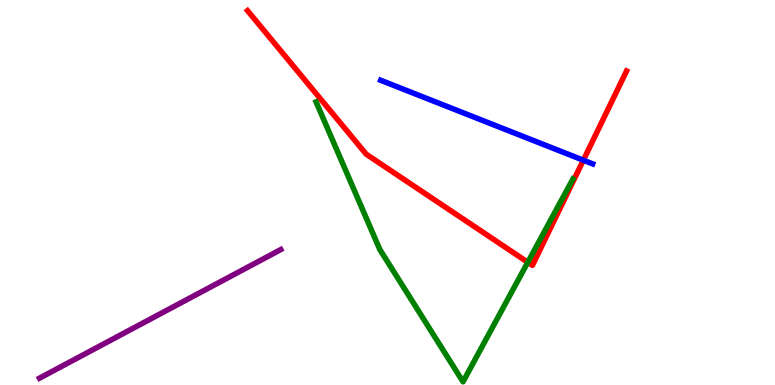[{'lines': ['blue', 'red'], 'intersections': [{'x': 7.53, 'y': 5.84}]}, {'lines': ['green', 'red'], 'intersections': [{'x': 6.81, 'y': 3.19}]}, {'lines': ['purple', 'red'], 'intersections': []}, {'lines': ['blue', 'green'], 'intersections': []}, {'lines': ['blue', 'purple'], 'intersections': []}, {'lines': ['green', 'purple'], 'intersections': []}]